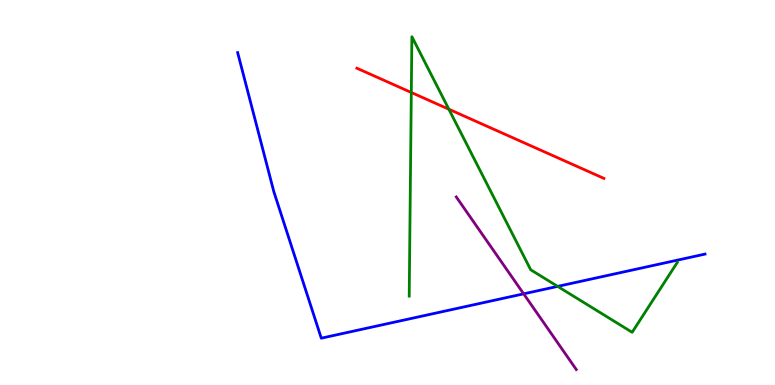[{'lines': ['blue', 'red'], 'intersections': []}, {'lines': ['green', 'red'], 'intersections': [{'x': 5.31, 'y': 7.6}, {'x': 5.79, 'y': 7.16}]}, {'lines': ['purple', 'red'], 'intersections': []}, {'lines': ['blue', 'green'], 'intersections': [{'x': 7.2, 'y': 2.56}]}, {'lines': ['blue', 'purple'], 'intersections': [{'x': 6.76, 'y': 2.37}]}, {'lines': ['green', 'purple'], 'intersections': []}]